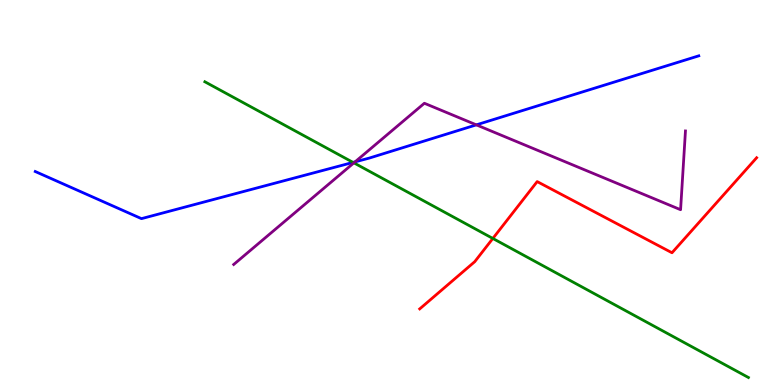[{'lines': ['blue', 'red'], 'intersections': []}, {'lines': ['green', 'red'], 'intersections': [{'x': 6.36, 'y': 3.81}]}, {'lines': ['purple', 'red'], 'intersections': []}, {'lines': ['blue', 'green'], 'intersections': [{'x': 4.56, 'y': 5.78}]}, {'lines': ['blue', 'purple'], 'intersections': [{'x': 4.58, 'y': 5.8}, {'x': 6.15, 'y': 6.76}]}, {'lines': ['green', 'purple'], 'intersections': [{'x': 4.57, 'y': 5.77}]}]